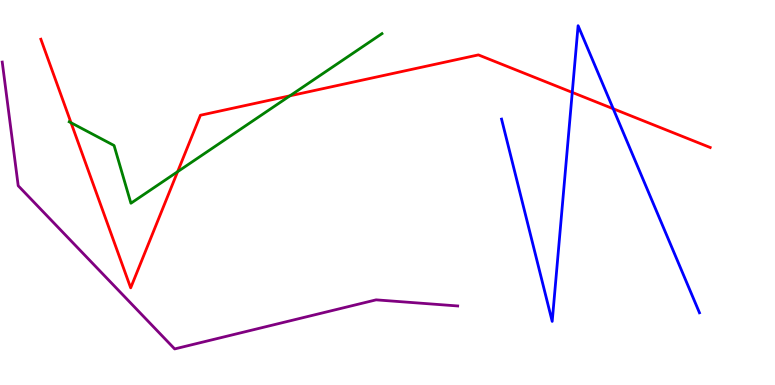[{'lines': ['blue', 'red'], 'intersections': [{'x': 7.38, 'y': 7.6}, {'x': 7.91, 'y': 7.18}]}, {'lines': ['green', 'red'], 'intersections': [{'x': 0.917, 'y': 6.81}, {'x': 2.29, 'y': 5.54}, {'x': 3.74, 'y': 7.51}]}, {'lines': ['purple', 'red'], 'intersections': []}, {'lines': ['blue', 'green'], 'intersections': []}, {'lines': ['blue', 'purple'], 'intersections': []}, {'lines': ['green', 'purple'], 'intersections': []}]